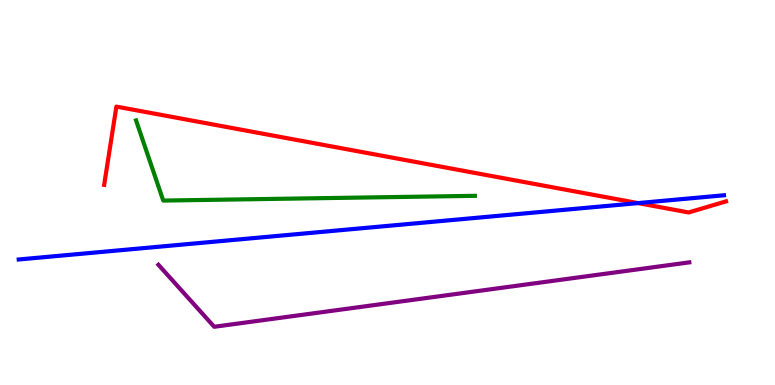[{'lines': ['blue', 'red'], 'intersections': [{'x': 8.23, 'y': 4.72}]}, {'lines': ['green', 'red'], 'intersections': []}, {'lines': ['purple', 'red'], 'intersections': []}, {'lines': ['blue', 'green'], 'intersections': []}, {'lines': ['blue', 'purple'], 'intersections': []}, {'lines': ['green', 'purple'], 'intersections': []}]